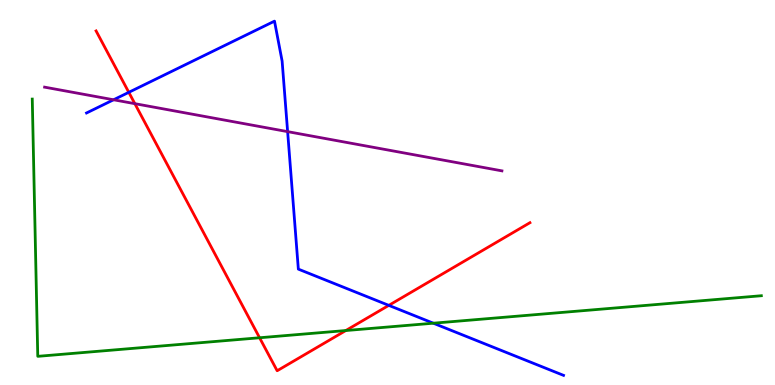[{'lines': ['blue', 'red'], 'intersections': [{'x': 1.66, 'y': 7.6}, {'x': 5.02, 'y': 2.07}]}, {'lines': ['green', 'red'], 'intersections': [{'x': 3.35, 'y': 1.23}, {'x': 4.46, 'y': 1.41}]}, {'lines': ['purple', 'red'], 'intersections': [{'x': 1.74, 'y': 7.31}]}, {'lines': ['blue', 'green'], 'intersections': [{'x': 5.59, 'y': 1.61}]}, {'lines': ['blue', 'purple'], 'intersections': [{'x': 1.47, 'y': 7.41}, {'x': 3.71, 'y': 6.58}]}, {'lines': ['green', 'purple'], 'intersections': []}]